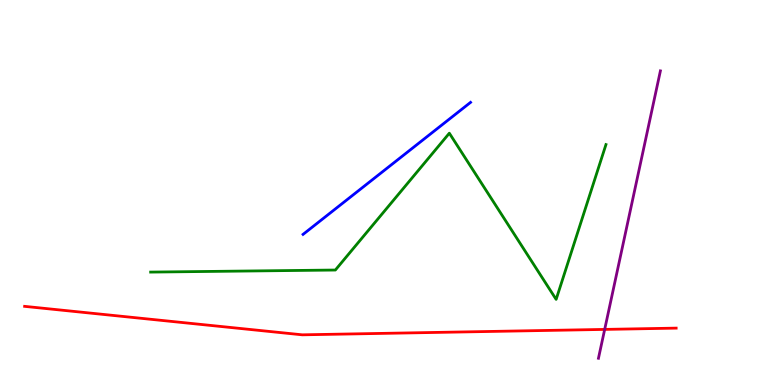[{'lines': ['blue', 'red'], 'intersections': []}, {'lines': ['green', 'red'], 'intersections': []}, {'lines': ['purple', 'red'], 'intersections': [{'x': 7.8, 'y': 1.44}]}, {'lines': ['blue', 'green'], 'intersections': []}, {'lines': ['blue', 'purple'], 'intersections': []}, {'lines': ['green', 'purple'], 'intersections': []}]